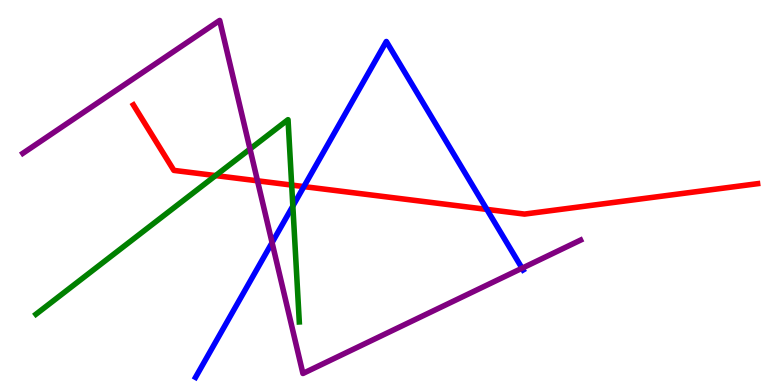[{'lines': ['blue', 'red'], 'intersections': [{'x': 3.92, 'y': 5.15}, {'x': 6.28, 'y': 4.56}]}, {'lines': ['green', 'red'], 'intersections': [{'x': 2.78, 'y': 5.44}, {'x': 3.76, 'y': 5.19}]}, {'lines': ['purple', 'red'], 'intersections': [{'x': 3.32, 'y': 5.3}]}, {'lines': ['blue', 'green'], 'intersections': [{'x': 3.78, 'y': 4.65}]}, {'lines': ['blue', 'purple'], 'intersections': [{'x': 3.51, 'y': 3.7}, {'x': 6.74, 'y': 3.03}]}, {'lines': ['green', 'purple'], 'intersections': [{'x': 3.23, 'y': 6.13}]}]